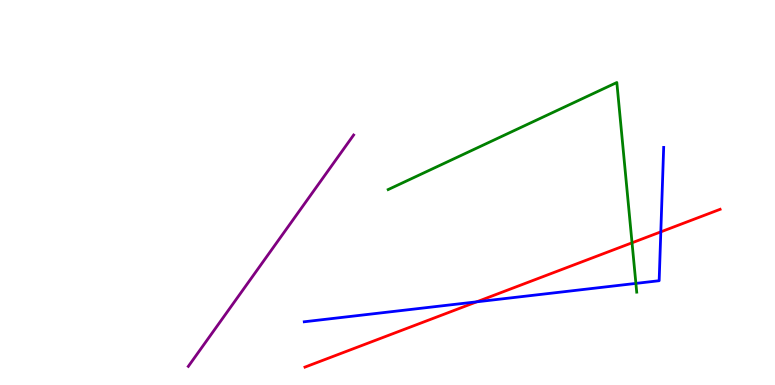[{'lines': ['blue', 'red'], 'intersections': [{'x': 6.15, 'y': 2.16}, {'x': 8.53, 'y': 3.98}]}, {'lines': ['green', 'red'], 'intersections': [{'x': 8.16, 'y': 3.69}]}, {'lines': ['purple', 'red'], 'intersections': []}, {'lines': ['blue', 'green'], 'intersections': [{'x': 8.21, 'y': 2.64}]}, {'lines': ['blue', 'purple'], 'intersections': []}, {'lines': ['green', 'purple'], 'intersections': []}]